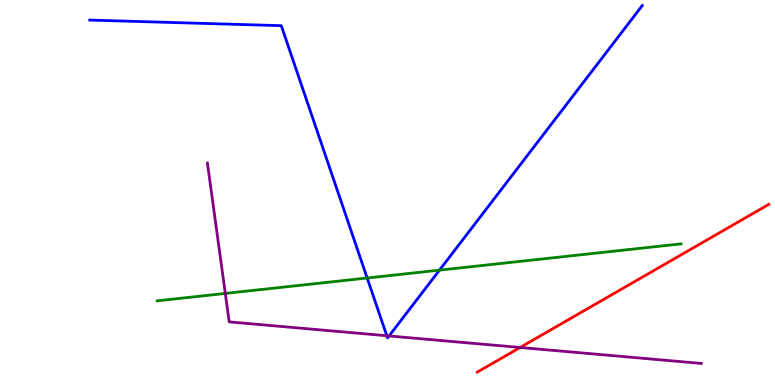[{'lines': ['blue', 'red'], 'intersections': []}, {'lines': ['green', 'red'], 'intersections': []}, {'lines': ['purple', 'red'], 'intersections': [{'x': 6.71, 'y': 0.974}]}, {'lines': ['blue', 'green'], 'intersections': [{'x': 4.74, 'y': 2.78}, {'x': 5.67, 'y': 2.98}]}, {'lines': ['blue', 'purple'], 'intersections': [{'x': 4.99, 'y': 1.28}, {'x': 5.02, 'y': 1.27}]}, {'lines': ['green', 'purple'], 'intersections': [{'x': 2.91, 'y': 2.38}]}]